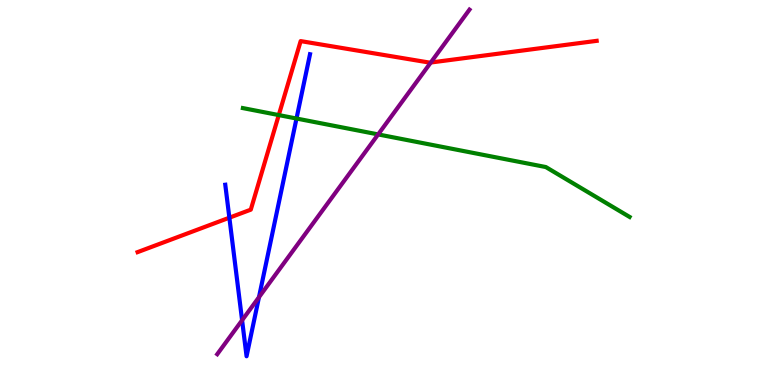[{'lines': ['blue', 'red'], 'intersections': [{'x': 2.96, 'y': 4.35}]}, {'lines': ['green', 'red'], 'intersections': [{'x': 3.6, 'y': 7.01}]}, {'lines': ['purple', 'red'], 'intersections': [{'x': 5.56, 'y': 8.38}]}, {'lines': ['blue', 'green'], 'intersections': [{'x': 3.83, 'y': 6.92}]}, {'lines': ['blue', 'purple'], 'intersections': [{'x': 3.12, 'y': 1.68}, {'x': 3.34, 'y': 2.28}]}, {'lines': ['green', 'purple'], 'intersections': [{'x': 4.88, 'y': 6.51}]}]